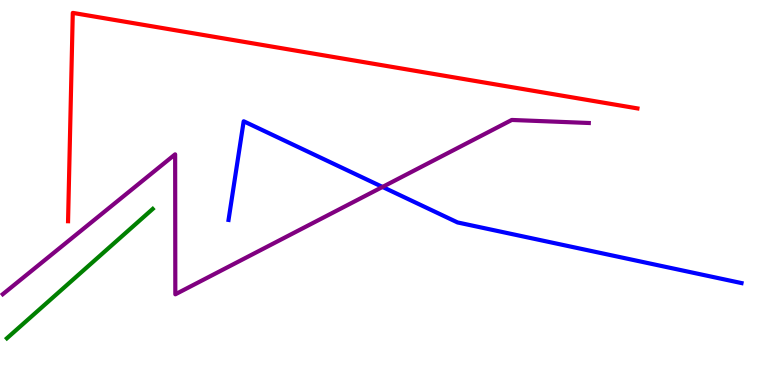[{'lines': ['blue', 'red'], 'intersections': []}, {'lines': ['green', 'red'], 'intersections': []}, {'lines': ['purple', 'red'], 'intersections': []}, {'lines': ['blue', 'green'], 'intersections': []}, {'lines': ['blue', 'purple'], 'intersections': [{'x': 4.94, 'y': 5.14}]}, {'lines': ['green', 'purple'], 'intersections': []}]